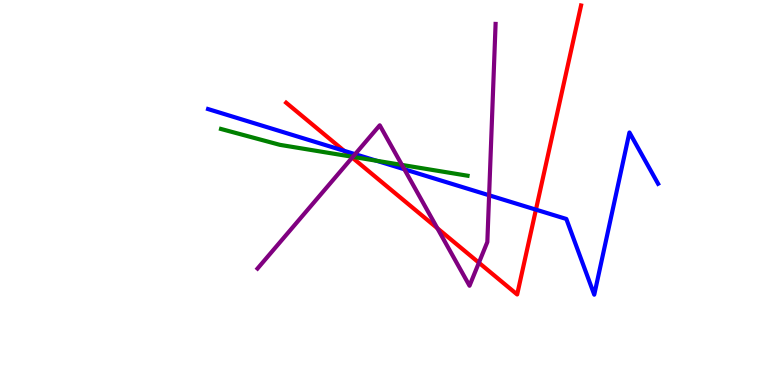[{'lines': ['blue', 'red'], 'intersections': [{'x': 4.44, 'y': 6.08}, {'x': 6.92, 'y': 4.55}]}, {'lines': ['green', 'red'], 'intersections': [{'x': 4.53, 'y': 5.93}]}, {'lines': ['purple', 'red'], 'intersections': [{'x': 4.54, 'y': 5.91}, {'x': 5.64, 'y': 4.07}, {'x': 6.18, 'y': 3.18}]}, {'lines': ['blue', 'green'], 'intersections': [{'x': 4.86, 'y': 5.82}]}, {'lines': ['blue', 'purple'], 'intersections': [{'x': 4.58, 'y': 6.0}, {'x': 5.22, 'y': 5.6}, {'x': 6.31, 'y': 4.93}]}, {'lines': ['green', 'purple'], 'intersections': [{'x': 4.55, 'y': 5.93}, {'x': 5.19, 'y': 5.72}]}]